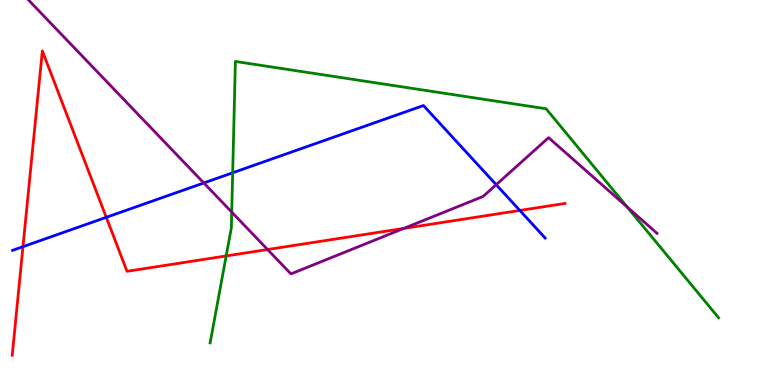[{'lines': ['blue', 'red'], 'intersections': [{'x': 0.296, 'y': 3.59}, {'x': 1.37, 'y': 4.36}, {'x': 6.71, 'y': 4.53}]}, {'lines': ['green', 'red'], 'intersections': [{'x': 2.92, 'y': 3.35}]}, {'lines': ['purple', 'red'], 'intersections': [{'x': 3.45, 'y': 3.52}, {'x': 5.21, 'y': 4.07}]}, {'lines': ['blue', 'green'], 'intersections': [{'x': 3.0, 'y': 5.51}]}, {'lines': ['blue', 'purple'], 'intersections': [{'x': 2.63, 'y': 5.25}, {'x': 6.4, 'y': 5.2}]}, {'lines': ['green', 'purple'], 'intersections': [{'x': 2.99, 'y': 4.49}, {'x': 8.09, 'y': 4.62}]}]